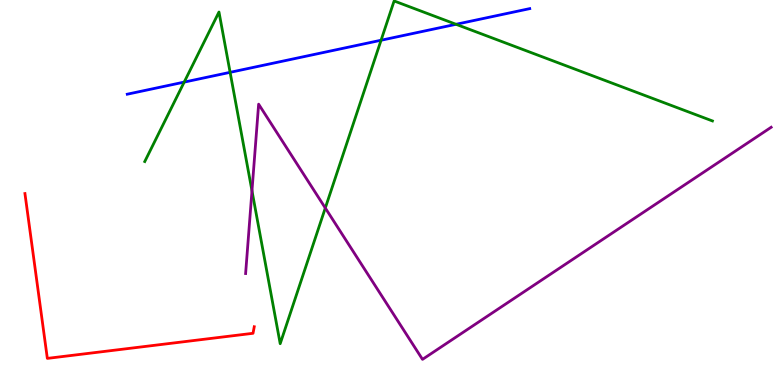[{'lines': ['blue', 'red'], 'intersections': []}, {'lines': ['green', 'red'], 'intersections': []}, {'lines': ['purple', 'red'], 'intersections': []}, {'lines': ['blue', 'green'], 'intersections': [{'x': 2.38, 'y': 7.87}, {'x': 2.97, 'y': 8.12}, {'x': 4.92, 'y': 8.95}, {'x': 5.88, 'y': 9.37}]}, {'lines': ['blue', 'purple'], 'intersections': []}, {'lines': ['green', 'purple'], 'intersections': [{'x': 3.25, 'y': 5.04}, {'x': 4.2, 'y': 4.6}]}]